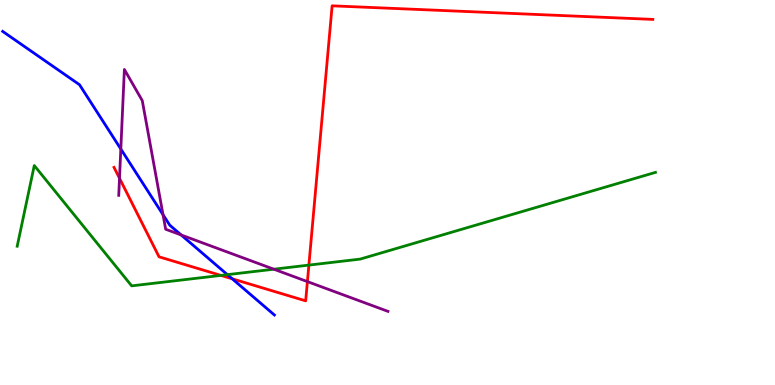[{'lines': ['blue', 'red'], 'intersections': [{'x': 3.0, 'y': 2.76}]}, {'lines': ['green', 'red'], 'intersections': [{'x': 2.85, 'y': 2.85}, {'x': 3.99, 'y': 3.11}]}, {'lines': ['purple', 'red'], 'intersections': [{'x': 1.54, 'y': 5.37}, {'x': 3.97, 'y': 2.69}]}, {'lines': ['blue', 'green'], 'intersections': [{'x': 2.93, 'y': 2.87}]}, {'lines': ['blue', 'purple'], 'intersections': [{'x': 1.56, 'y': 6.13}, {'x': 2.1, 'y': 4.42}, {'x': 2.34, 'y': 3.9}]}, {'lines': ['green', 'purple'], 'intersections': [{'x': 3.53, 'y': 3.01}]}]